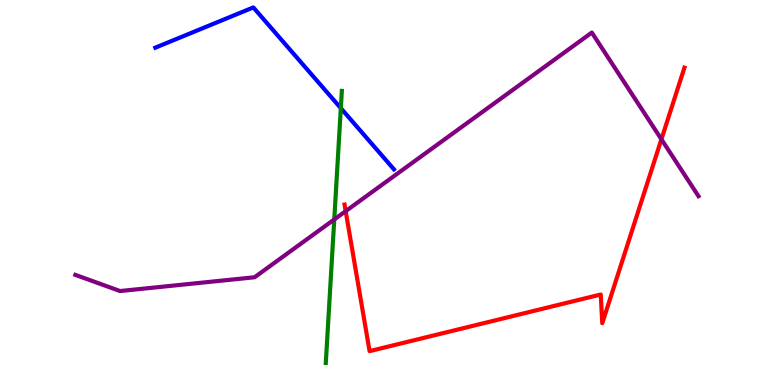[{'lines': ['blue', 'red'], 'intersections': []}, {'lines': ['green', 'red'], 'intersections': []}, {'lines': ['purple', 'red'], 'intersections': [{'x': 4.46, 'y': 4.52}, {'x': 8.53, 'y': 6.38}]}, {'lines': ['blue', 'green'], 'intersections': [{'x': 4.4, 'y': 7.19}]}, {'lines': ['blue', 'purple'], 'intersections': []}, {'lines': ['green', 'purple'], 'intersections': [{'x': 4.31, 'y': 4.3}]}]